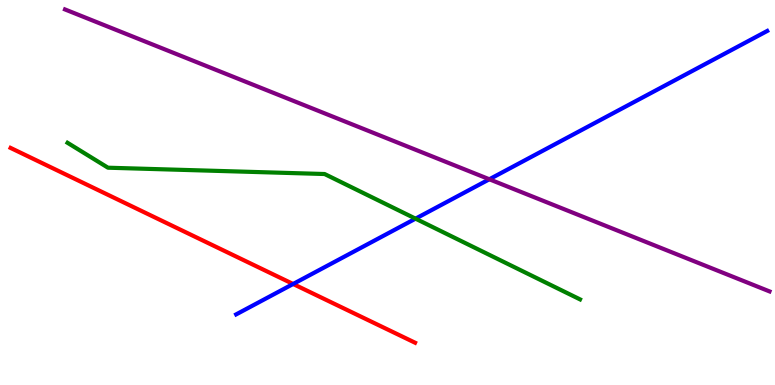[{'lines': ['blue', 'red'], 'intersections': [{'x': 3.78, 'y': 2.62}]}, {'lines': ['green', 'red'], 'intersections': []}, {'lines': ['purple', 'red'], 'intersections': []}, {'lines': ['blue', 'green'], 'intersections': [{'x': 5.36, 'y': 4.32}]}, {'lines': ['blue', 'purple'], 'intersections': [{'x': 6.31, 'y': 5.34}]}, {'lines': ['green', 'purple'], 'intersections': []}]